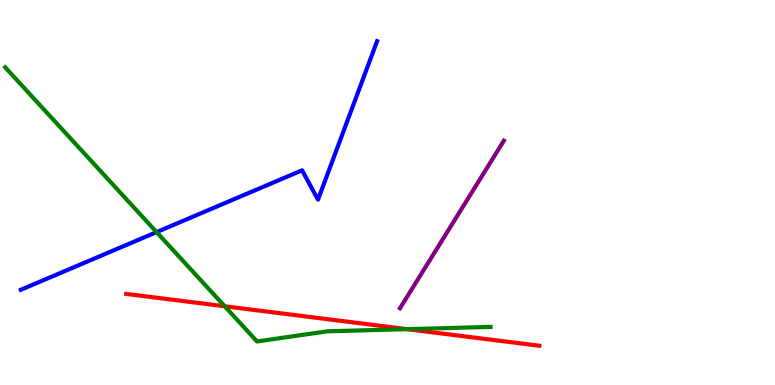[{'lines': ['blue', 'red'], 'intersections': []}, {'lines': ['green', 'red'], 'intersections': [{'x': 2.9, 'y': 2.04}, {'x': 5.25, 'y': 1.45}]}, {'lines': ['purple', 'red'], 'intersections': []}, {'lines': ['blue', 'green'], 'intersections': [{'x': 2.02, 'y': 3.97}]}, {'lines': ['blue', 'purple'], 'intersections': []}, {'lines': ['green', 'purple'], 'intersections': []}]